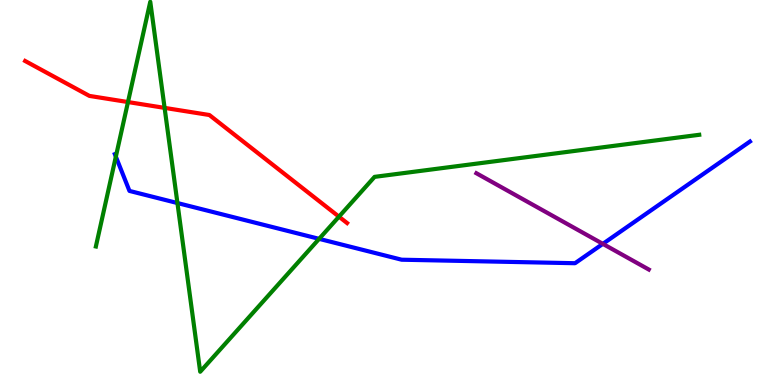[{'lines': ['blue', 'red'], 'intersections': []}, {'lines': ['green', 'red'], 'intersections': [{'x': 1.65, 'y': 7.35}, {'x': 2.12, 'y': 7.2}, {'x': 4.37, 'y': 4.37}]}, {'lines': ['purple', 'red'], 'intersections': []}, {'lines': ['blue', 'green'], 'intersections': [{'x': 1.49, 'y': 5.93}, {'x': 2.29, 'y': 4.73}, {'x': 4.12, 'y': 3.8}]}, {'lines': ['blue', 'purple'], 'intersections': [{'x': 7.78, 'y': 3.67}]}, {'lines': ['green', 'purple'], 'intersections': []}]